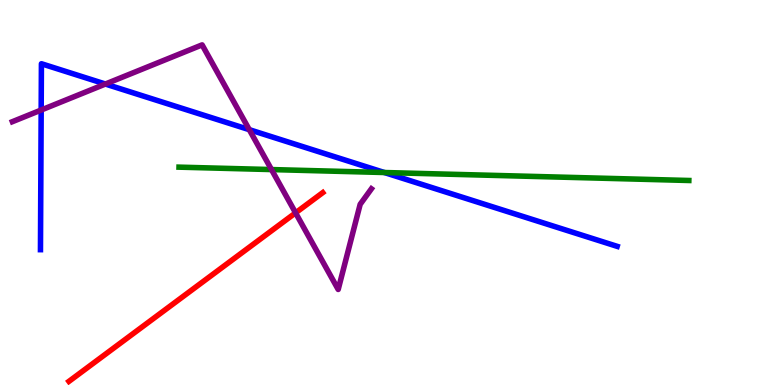[{'lines': ['blue', 'red'], 'intersections': []}, {'lines': ['green', 'red'], 'intersections': []}, {'lines': ['purple', 'red'], 'intersections': [{'x': 3.81, 'y': 4.47}]}, {'lines': ['blue', 'green'], 'intersections': [{'x': 4.96, 'y': 5.52}]}, {'lines': ['blue', 'purple'], 'intersections': [{'x': 0.531, 'y': 7.14}, {'x': 1.36, 'y': 7.82}, {'x': 3.22, 'y': 6.63}]}, {'lines': ['green', 'purple'], 'intersections': [{'x': 3.5, 'y': 5.6}]}]